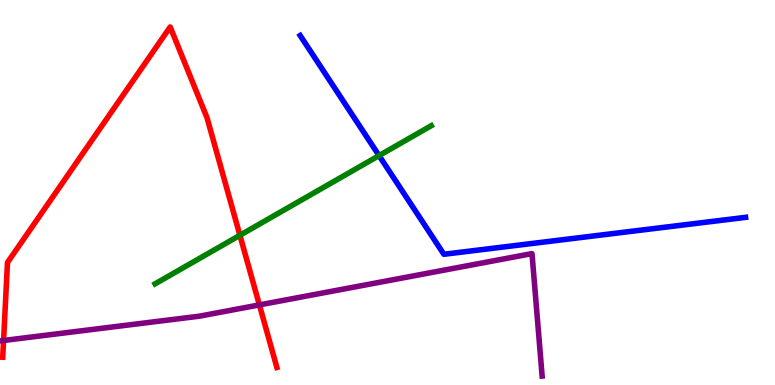[{'lines': ['blue', 'red'], 'intersections': []}, {'lines': ['green', 'red'], 'intersections': [{'x': 3.1, 'y': 3.89}]}, {'lines': ['purple', 'red'], 'intersections': [{'x': 0.046, 'y': 1.16}, {'x': 3.35, 'y': 2.08}]}, {'lines': ['blue', 'green'], 'intersections': [{'x': 4.89, 'y': 5.96}]}, {'lines': ['blue', 'purple'], 'intersections': []}, {'lines': ['green', 'purple'], 'intersections': []}]